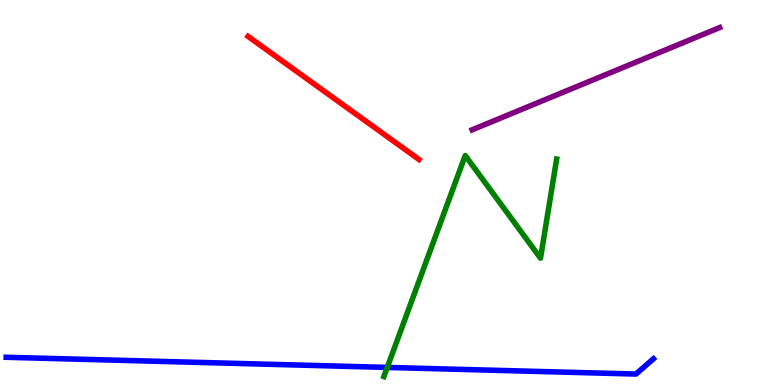[{'lines': ['blue', 'red'], 'intersections': []}, {'lines': ['green', 'red'], 'intersections': []}, {'lines': ['purple', 'red'], 'intersections': []}, {'lines': ['blue', 'green'], 'intersections': [{'x': 5.0, 'y': 0.456}]}, {'lines': ['blue', 'purple'], 'intersections': []}, {'lines': ['green', 'purple'], 'intersections': []}]